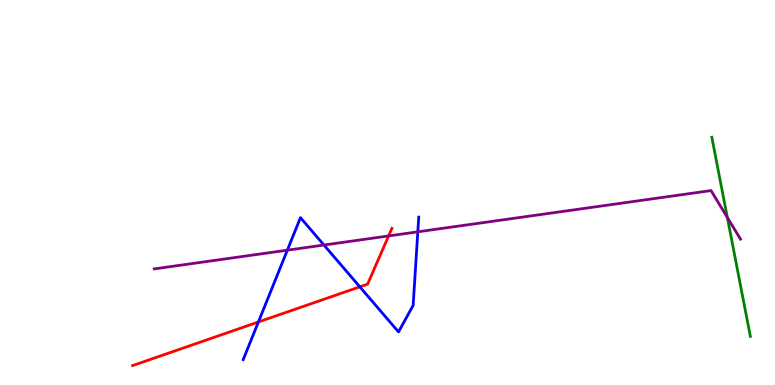[{'lines': ['blue', 'red'], 'intersections': [{'x': 3.33, 'y': 1.64}, {'x': 4.64, 'y': 2.55}]}, {'lines': ['green', 'red'], 'intersections': []}, {'lines': ['purple', 'red'], 'intersections': [{'x': 5.01, 'y': 3.87}]}, {'lines': ['blue', 'green'], 'intersections': []}, {'lines': ['blue', 'purple'], 'intersections': [{'x': 3.71, 'y': 3.5}, {'x': 4.18, 'y': 3.64}, {'x': 5.39, 'y': 3.98}]}, {'lines': ['green', 'purple'], 'intersections': [{'x': 9.39, 'y': 4.35}]}]